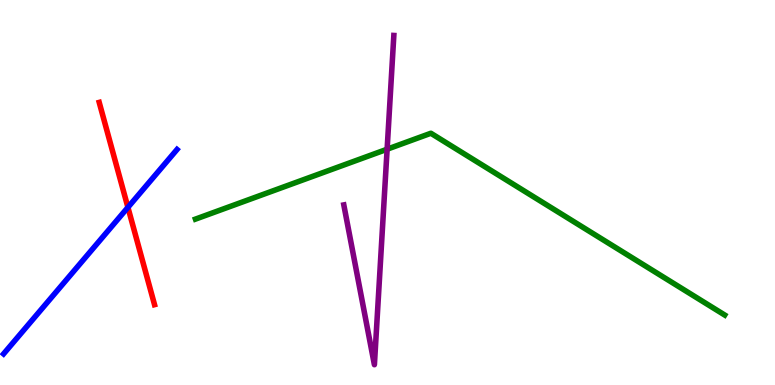[{'lines': ['blue', 'red'], 'intersections': [{'x': 1.65, 'y': 4.61}]}, {'lines': ['green', 'red'], 'intersections': []}, {'lines': ['purple', 'red'], 'intersections': []}, {'lines': ['blue', 'green'], 'intersections': []}, {'lines': ['blue', 'purple'], 'intersections': []}, {'lines': ['green', 'purple'], 'intersections': [{'x': 5.0, 'y': 6.12}]}]